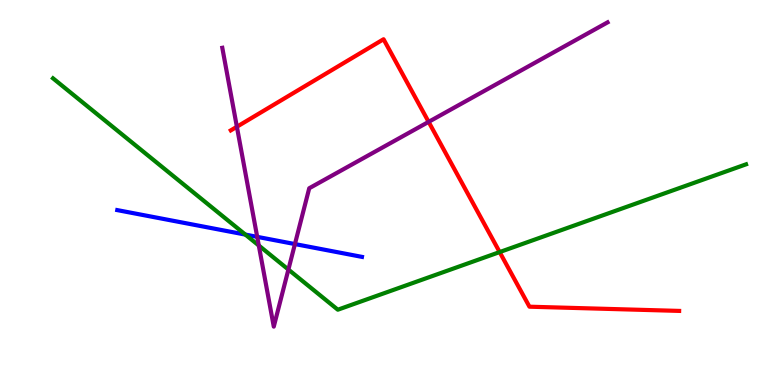[{'lines': ['blue', 'red'], 'intersections': []}, {'lines': ['green', 'red'], 'intersections': [{'x': 6.45, 'y': 3.45}]}, {'lines': ['purple', 'red'], 'intersections': [{'x': 3.06, 'y': 6.71}, {'x': 5.53, 'y': 6.83}]}, {'lines': ['blue', 'green'], 'intersections': [{'x': 3.17, 'y': 3.91}]}, {'lines': ['blue', 'purple'], 'intersections': [{'x': 3.32, 'y': 3.85}, {'x': 3.81, 'y': 3.66}]}, {'lines': ['green', 'purple'], 'intersections': [{'x': 3.34, 'y': 3.62}, {'x': 3.72, 'y': 3.0}]}]